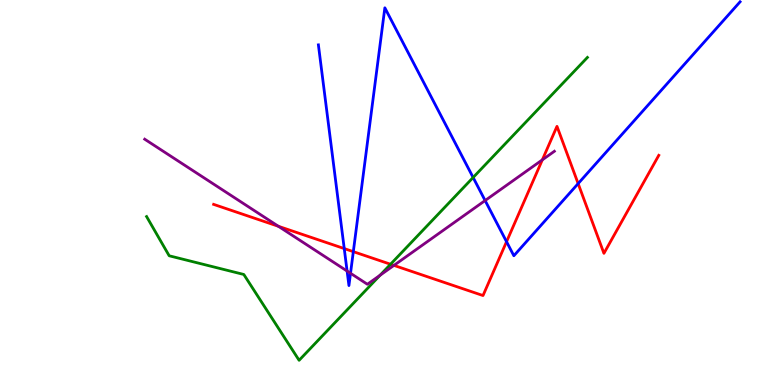[{'lines': ['blue', 'red'], 'intersections': [{'x': 4.44, 'y': 3.54}, {'x': 4.56, 'y': 3.46}, {'x': 6.54, 'y': 3.72}, {'x': 7.46, 'y': 5.23}]}, {'lines': ['green', 'red'], 'intersections': [{'x': 5.04, 'y': 3.14}]}, {'lines': ['purple', 'red'], 'intersections': [{'x': 3.59, 'y': 4.12}, {'x': 5.08, 'y': 3.11}, {'x': 7.0, 'y': 5.85}]}, {'lines': ['blue', 'green'], 'intersections': [{'x': 6.1, 'y': 5.39}]}, {'lines': ['blue', 'purple'], 'intersections': [{'x': 4.48, 'y': 2.96}, {'x': 4.52, 'y': 2.9}, {'x': 6.26, 'y': 4.79}]}, {'lines': ['green', 'purple'], 'intersections': [{'x': 4.9, 'y': 2.85}]}]